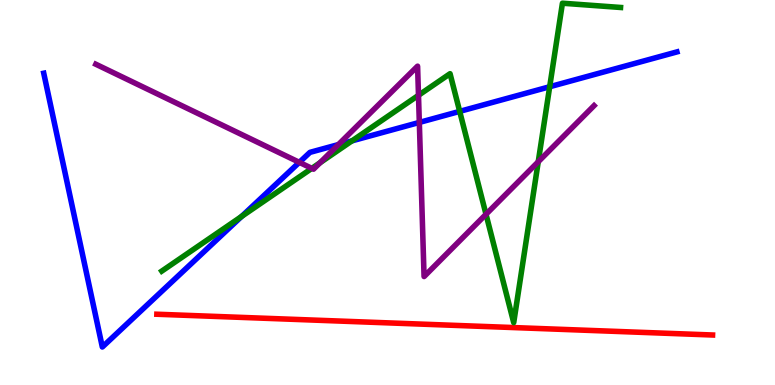[{'lines': ['blue', 'red'], 'intersections': []}, {'lines': ['green', 'red'], 'intersections': []}, {'lines': ['purple', 'red'], 'intersections': []}, {'lines': ['blue', 'green'], 'intersections': [{'x': 3.12, 'y': 4.38}, {'x': 4.54, 'y': 6.34}, {'x': 5.93, 'y': 7.11}, {'x': 7.09, 'y': 7.75}]}, {'lines': ['blue', 'purple'], 'intersections': [{'x': 3.86, 'y': 5.78}, {'x': 4.37, 'y': 6.24}, {'x': 5.41, 'y': 6.82}]}, {'lines': ['green', 'purple'], 'intersections': [{'x': 4.02, 'y': 5.63}, {'x': 4.13, 'y': 5.77}, {'x': 5.4, 'y': 7.52}, {'x': 6.27, 'y': 4.43}, {'x': 6.95, 'y': 5.8}]}]